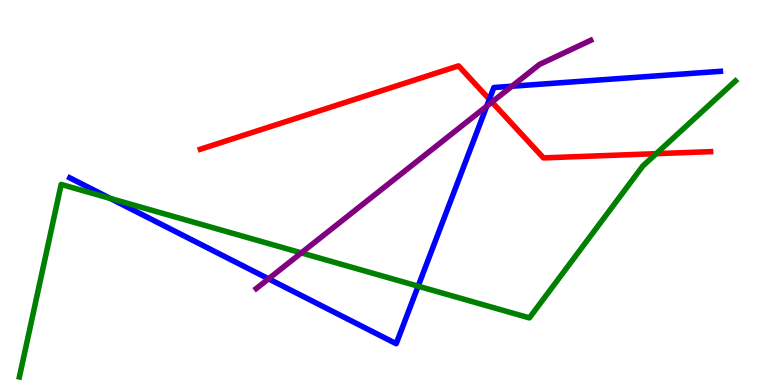[{'lines': ['blue', 'red'], 'intersections': [{'x': 6.31, 'y': 7.42}]}, {'lines': ['green', 'red'], 'intersections': [{'x': 8.47, 'y': 6.01}]}, {'lines': ['purple', 'red'], 'intersections': [{'x': 6.35, 'y': 7.35}]}, {'lines': ['blue', 'green'], 'intersections': [{'x': 1.42, 'y': 4.85}, {'x': 5.4, 'y': 2.57}]}, {'lines': ['blue', 'purple'], 'intersections': [{'x': 3.47, 'y': 2.76}, {'x': 6.28, 'y': 7.24}, {'x': 6.61, 'y': 7.76}]}, {'lines': ['green', 'purple'], 'intersections': [{'x': 3.89, 'y': 3.43}]}]